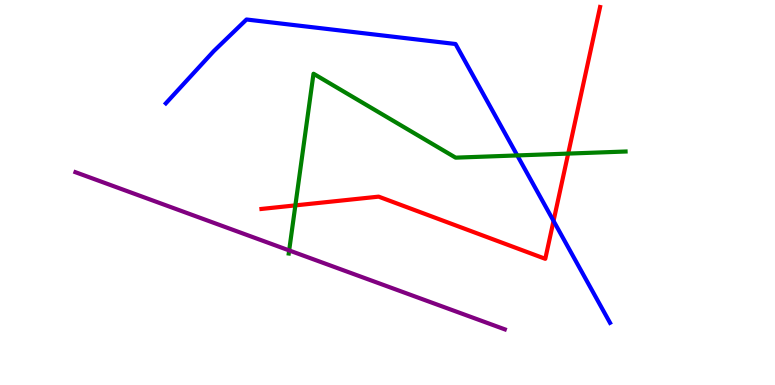[{'lines': ['blue', 'red'], 'intersections': [{'x': 7.14, 'y': 4.26}]}, {'lines': ['green', 'red'], 'intersections': [{'x': 3.81, 'y': 4.67}, {'x': 7.33, 'y': 6.01}]}, {'lines': ['purple', 'red'], 'intersections': []}, {'lines': ['blue', 'green'], 'intersections': [{'x': 6.67, 'y': 5.96}]}, {'lines': ['blue', 'purple'], 'intersections': []}, {'lines': ['green', 'purple'], 'intersections': [{'x': 3.73, 'y': 3.5}]}]